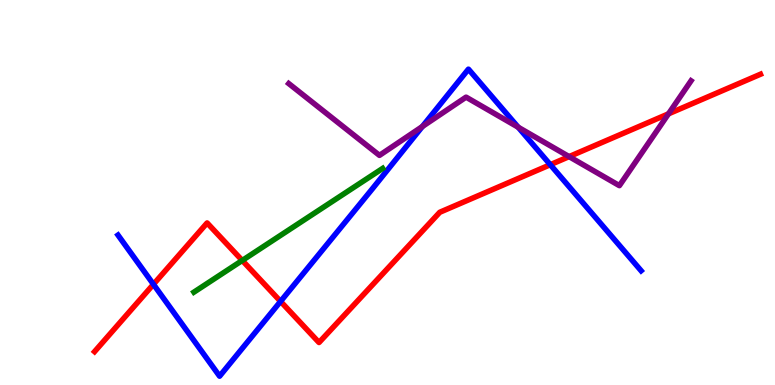[{'lines': ['blue', 'red'], 'intersections': [{'x': 1.98, 'y': 2.62}, {'x': 3.62, 'y': 2.17}, {'x': 7.1, 'y': 5.72}]}, {'lines': ['green', 'red'], 'intersections': [{'x': 3.13, 'y': 3.23}]}, {'lines': ['purple', 'red'], 'intersections': [{'x': 7.34, 'y': 5.93}, {'x': 8.63, 'y': 7.04}]}, {'lines': ['blue', 'green'], 'intersections': []}, {'lines': ['blue', 'purple'], 'intersections': [{'x': 5.45, 'y': 6.71}, {'x': 6.69, 'y': 6.7}]}, {'lines': ['green', 'purple'], 'intersections': []}]